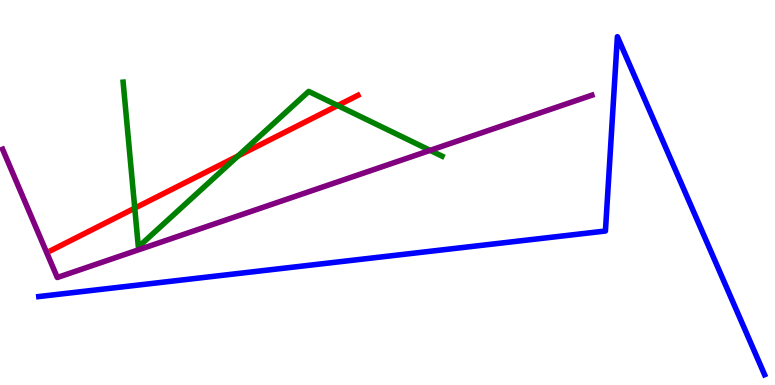[{'lines': ['blue', 'red'], 'intersections': []}, {'lines': ['green', 'red'], 'intersections': [{'x': 1.74, 'y': 4.59}, {'x': 3.07, 'y': 5.95}, {'x': 4.36, 'y': 7.26}]}, {'lines': ['purple', 'red'], 'intersections': []}, {'lines': ['blue', 'green'], 'intersections': []}, {'lines': ['blue', 'purple'], 'intersections': []}, {'lines': ['green', 'purple'], 'intersections': [{'x': 5.55, 'y': 6.09}]}]